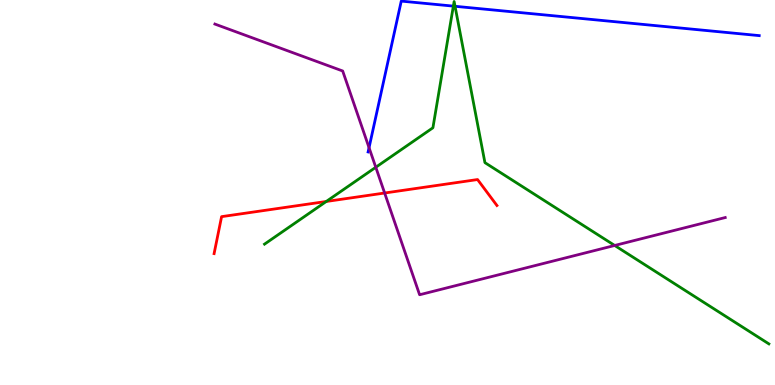[{'lines': ['blue', 'red'], 'intersections': []}, {'lines': ['green', 'red'], 'intersections': [{'x': 4.21, 'y': 4.77}]}, {'lines': ['purple', 'red'], 'intersections': [{'x': 4.96, 'y': 4.99}]}, {'lines': ['blue', 'green'], 'intersections': [{'x': 5.85, 'y': 9.84}, {'x': 5.87, 'y': 9.84}]}, {'lines': ['blue', 'purple'], 'intersections': [{'x': 4.76, 'y': 6.16}]}, {'lines': ['green', 'purple'], 'intersections': [{'x': 4.85, 'y': 5.66}, {'x': 7.93, 'y': 3.62}]}]